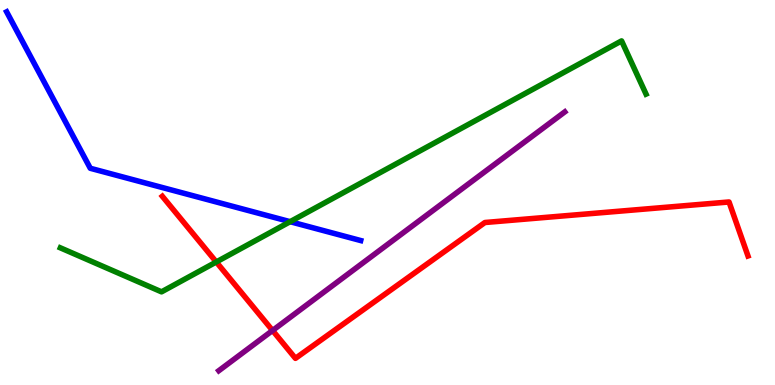[{'lines': ['blue', 'red'], 'intersections': []}, {'lines': ['green', 'red'], 'intersections': [{'x': 2.79, 'y': 3.2}]}, {'lines': ['purple', 'red'], 'intersections': [{'x': 3.52, 'y': 1.42}]}, {'lines': ['blue', 'green'], 'intersections': [{'x': 3.74, 'y': 4.24}]}, {'lines': ['blue', 'purple'], 'intersections': []}, {'lines': ['green', 'purple'], 'intersections': []}]